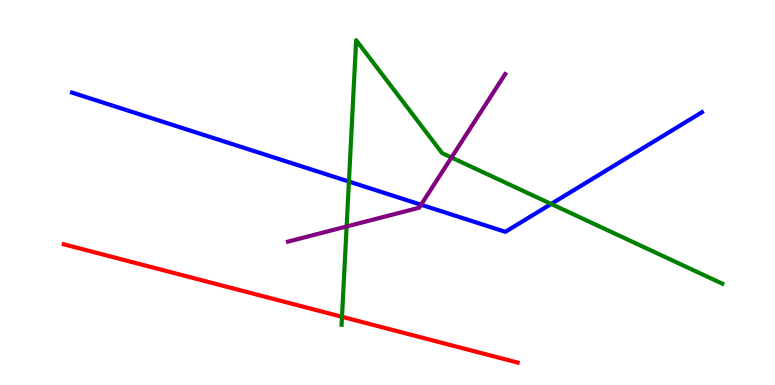[{'lines': ['blue', 'red'], 'intersections': []}, {'lines': ['green', 'red'], 'intersections': [{'x': 4.41, 'y': 1.77}]}, {'lines': ['purple', 'red'], 'intersections': []}, {'lines': ['blue', 'green'], 'intersections': [{'x': 4.5, 'y': 5.28}, {'x': 7.11, 'y': 4.7}]}, {'lines': ['blue', 'purple'], 'intersections': [{'x': 5.43, 'y': 4.68}]}, {'lines': ['green', 'purple'], 'intersections': [{'x': 4.47, 'y': 4.12}, {'x': 5.83, 'y': 5.91}]}]